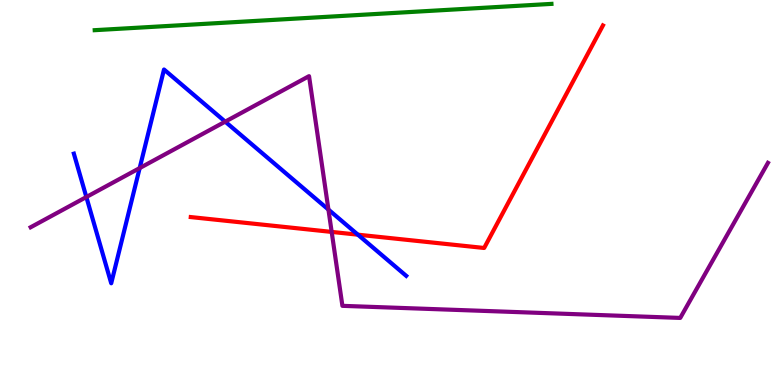[{'lines': ['blue', 'red'], 'intersections': [{'x': 4.62, 'y': 3.9}]}, {'lines': ['green', 'red'], 'intersections': []}, {'lines': ['purple', 'red'], 'intersections': [{'x': 4.28, 'y': 3.98}]}, {'lines': ['blue', 'green'], 'intersections': []}, {'lines': ['blue', 'purple'], 'intersections': [{'x': 1.11, 'y': 4.88}, {'x': 1.8, 'y': 5.63}, {'x': 2.91, 'y': 6.84}, {'x': 4.24, 'y': 4.56}]}, {'lines': ['green', 'purple'], 'intersections': []}]